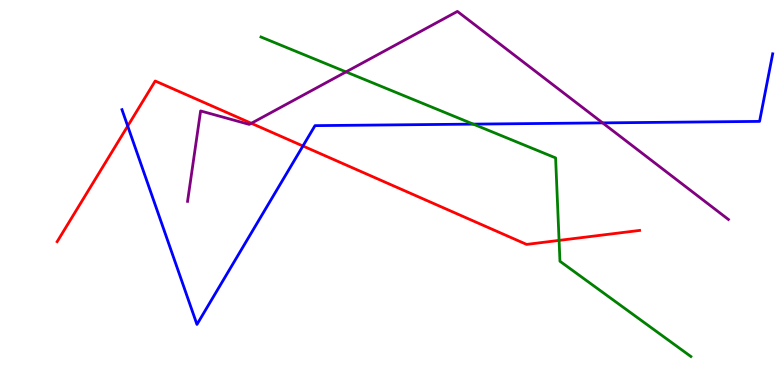[{'lines': ['blue', 'red'], 'intersections': [{'x': 1.65, 'y': 6.73}, {'x': 3.91, 'y': 6.21}]}, {'lines': ['green', 'red'], 'intersections': [{'x': 7.21, 'y': 3.76}]}, {'lines': ['purple', 'red'], 'intersections': [{'x': 3.24, 'y': 6.8}]}, {'lines': ['blue', 'green'], 'intersections': [{'x': 6.11, 'y': 6.78}]}, {'lines': ['blue', 'purple'], 'intersections': [{'x': 7.78, 'y': 6.81}]}, {'lines': ['green', 'purple'], 'intersections': [{'x': 4.46, 'y': 8.13}]}]